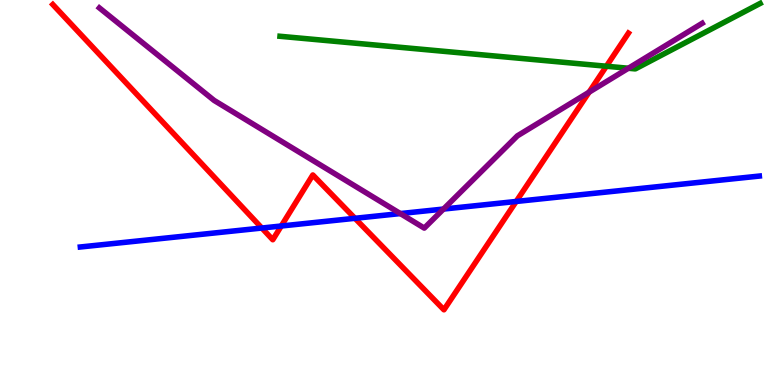[{'lines': ['blue', 'red'], 'intersections': [{'x': 3.38, 'y': 4.08}, {'x': 3.63, 'y': 4.13}, {'x': 4.58, 'y': 4.33}, {'x': 6.66, 'y': 4.77}]}, {'lines': ['green', 'red'], 'intersections': [{'x': 7.82, 'y': 8.28}]}, {'lines': ['purple', 'red'], 'intersections': [{'x': 7.6, 'y': 7.61}]}, {'lines': ['blue', 'green'], 'intersections': []}, {'lines': ['blue', 'purple'], 'intersections': [{'x': 5.17, 'y': 4.45}, {'x': 5.72, 'y': 4.57}]}, {'lines': ['green', 'purple'], 'intersections': [{'x': 8.11, 'y': 8.23}]}]